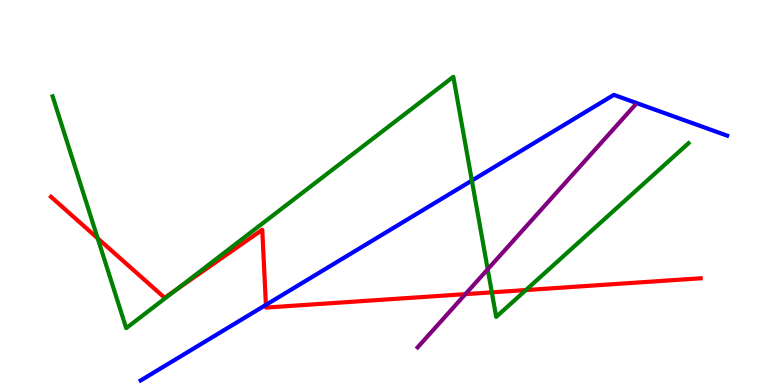[{'lines': ['blue', 'red'], 'intersections': [{'x': 3.43, 'y': 2.08}]}, {'lines': ['green', 'red'], 'intersections': [{'x': 1.26, 'y': 3.81}, {'x': 2.27, 'y': 2.47}, {'x': 6.35, 'y': 2.41}, {'x': 6.79, 'y': 2.47}]}, {'lines': ['purple', 'red'], 'intersections': [{'x': 6.01, 'y': 2.36}]}, {'lines': ['blue', 'green'], 'intersections': [{'x': 6.09, 'y': 5.31}]}, {'lines': ['blue', 'purple'], 'intersections': []}, {'lines': ['green', 'purple'], 'intersections': [{'x': 6.29, 'y': 3.01}]}]